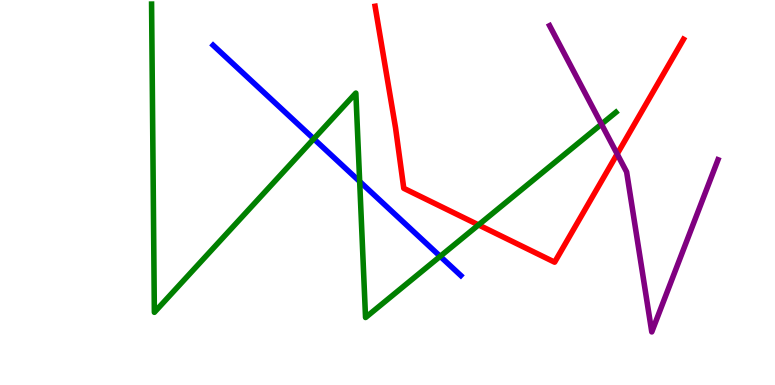[{'lines': ['blue', 'red'], 'intersections': []}, {'lines': ['green', 'red'], 'intersections': [{'x': 6.17, 'y': 4.16}]}, {'lines': ['purple', 'red'], 'intersections': [{'x': 7.96, 'y': 6.0}]}, {'lines': ['blue', 'green'], 'intersections': [{'x': 4.05, 'y': 6.39}, {'x': 4.64, 'y': 5.29}, {'x': 5.68, 'y': 3.34}]}, {'lines': ['blue', 'purple'], 'intersections': []}, {'lines': ['green', 'purple'], 'intersections': [{'x': 7.76, 'y': 6.78}]}]